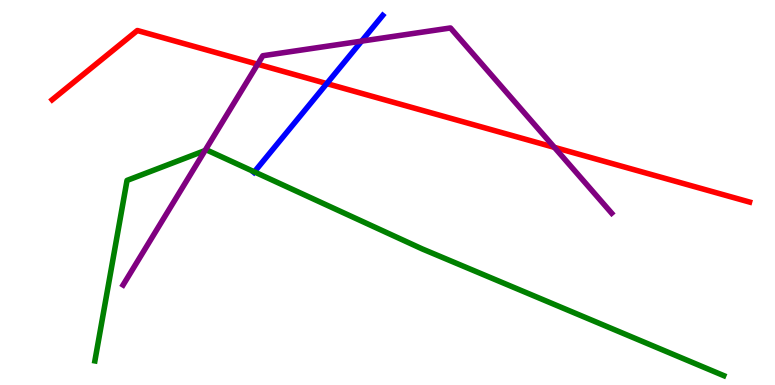[{'lines': ['blue', 'red'], 'intersections': [{'x': 4.22, 'y': 7.83}]}, {'lines': ['green', 'red'], 'intersections': []}, {'lines': ['purple', 'red'], 'intersections': [{'x': 3.32, 'y': 8.33}, {'x': 7.15, 'y': 6.17}]}, {'lines': ['blue', 'green'], 'intersections': [{'x': 3.28, 'y': 5.54}]}, {'lines': ['blue', 'purple'], 'intersections': [{'x': 4.67, 'y': 8.93}]}, {'lines': ['green', 'purple'], 'intersections': [{'x': 2.65, 'y': 6.09}]}]